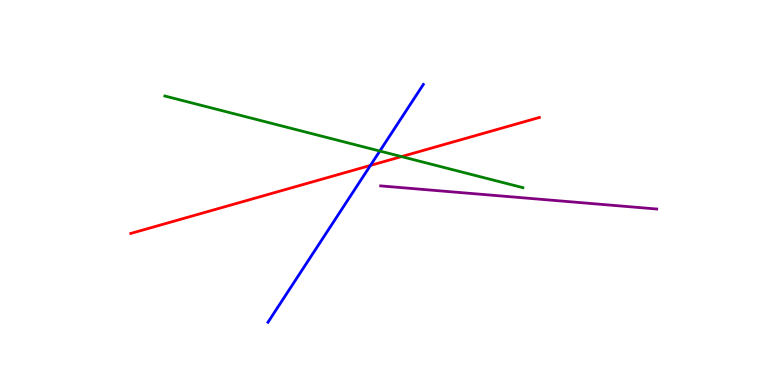[{'lines': ['blue', 'red'], 'intersections': [{'x': 4.78, 'y': 5.7}]}, {'lines': ['green', 'red'], 'intersections': [{'x': 5.18, 'y': 5.93}]}, {'lines': ['purple', 'red'], 'intersections': []}, {'lines': ['blue', 'green'], 'intersections': [{'x': 4.9, 'y': 6.08}]}, {'lines': ['blue', 'purple'], 'intersections': []}, {'lines': ['green', 'purple'], 'intersections': []}]